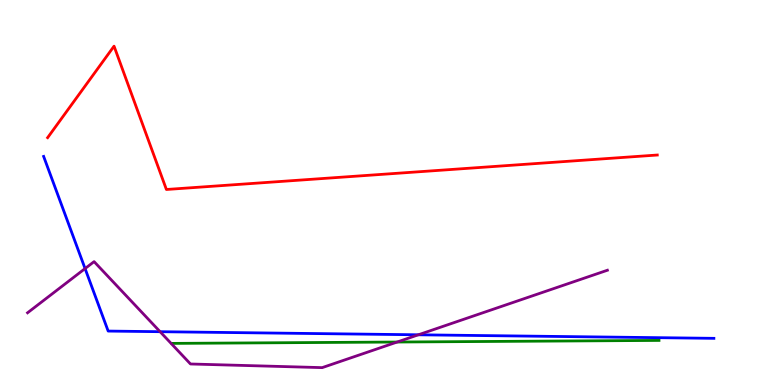[{'lines': ['blue', 'red'], 'intersections': []}, {'lines': ['green', 'red'], 'intersections': []}, {'lines': ['purple', 'red'], 'intersections': []}, {'lines': ['blue', 'green'], 'intersections': []}, {'lines': ['blue', 'purple'], 'intersections': [{'x': 1.1, 'y': 3.02}, {'x': 2.07, 'y': 1.38}, {'x': 5.4, 'y': 1.3}]}, {'lines': ['green', 'purple'], 'intersections': [{'x': 5.12, 'y': 1.12}]}]